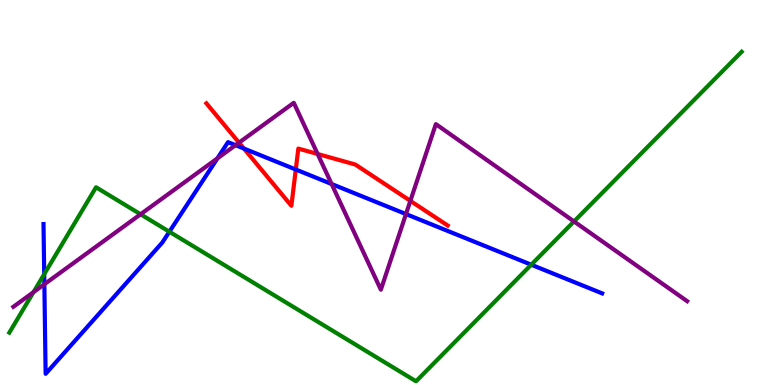[{'lines': ['blue', 'red'], 'intersections': [{'x': 3.15, 'y': 6.14}, {'x': 3.82, 'y': 5.6}]}, {'lines': ['green', 'red'], 'intersections': []}, {'lines': ['purple', 'red'], 'intersections': [{'x': 3.08, 'y': 6.29}, {'x': 4.1, 'y': 6.0}, {'x': 5.3, 'y': 4.78}]}, {'lines': ['blue', 'green'], 'intersections': [{'x': 0.571, 'y': 2.88}, {'x': 2.19, 'y': 3.98}, {'x': 6.85, 'y': 3.12}]}, {'lines': ['blue', 'purple'], 'intersections': [{'x': 0.572, 'y': 2.62}, {'x': 2.81, 'y': 5.89}, {'x': 3.04, 'y': 6.23}, {'x': 4.28, 'y': 5.22}, {'x': 5.24, 'y': 4.44}]}, {'lines': ['green', 'purple'], 'intersections': [{'x': 0.432, 'y': 2.41}, {'x': 1.81, 'y': 4.43}, {'x': 7.41, 'y': 4.25}]}]